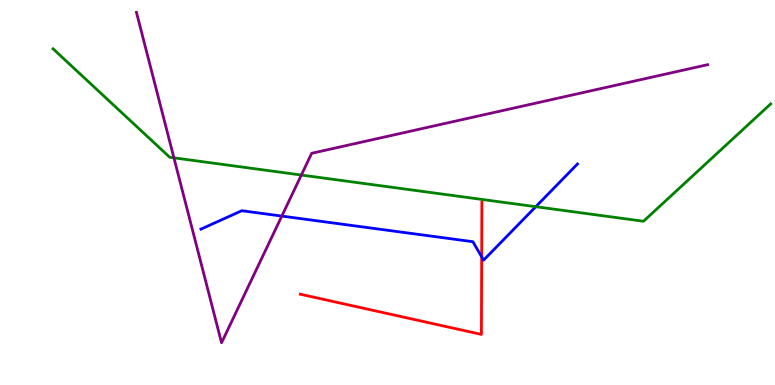[{'lines': ['blue', 'red'], 'intersections': [{'x': 6.22, 'y': 3.33}]}, {'lines': ['green', 'red'], 'intersections': []}, {'lines': ['purple', 'red'], 'intersections': []}, {'lines': ['blue', 'green'], 'intersections': [{'x': 6.91, 'y': 4.63}]}, {'lines': ['blue', 'purple'], 'intersections': [{'x': 3.64, 'y': 4.39}]}, {'lines': ['green', 'purple'], 'intersections': [{'x': 2.24, 'y': 5.9}, {'x': 3.89, 'y': 5.45}]}]